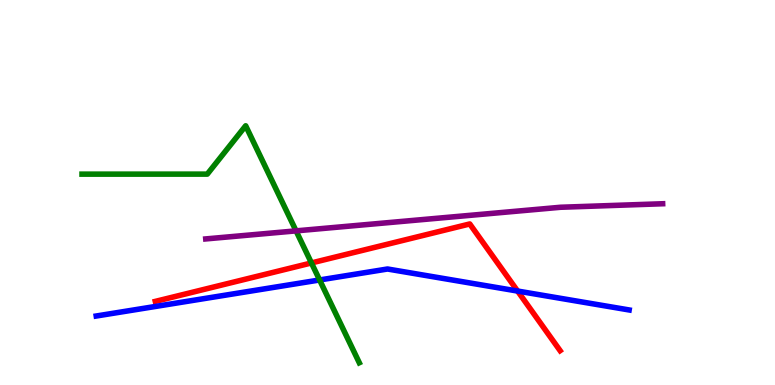[{'lines': ['blue', 'red'], 'intersections': [{'x': 6.68, 'y': 2.44}]}, {'lines': ['green', 'red'], 'intersections': [{'x': 4.02, 'y': 3.17}]}, {'lines': ['purple', 'red'], 'intersections': []}, {'lines': ['blue', 'green'], 'intersections': [{'x': 4.12, 'y': 2.73}]}, {'lines': ['blue', 'purple'], 'intersections': []}, {'lines': ['green', 'purple'], 'intersections': [{'x': 3.82, 'y': 4.0}]}]